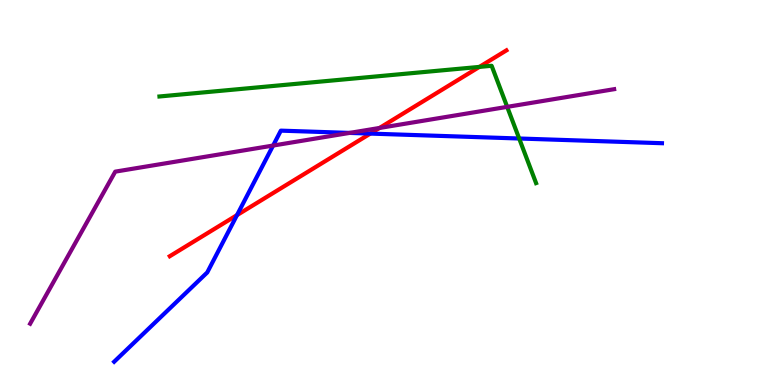[{'lines': ['blue', 'red'], 'intersections': [{'x': 3.06, 'y': 4.41}, {'x': 4.78, 'y': 6.53}]}, {'lines': ['green', 'red'], 'intersections': [{'x': 6.19, 'y': 8.26}]}, {'lines': ['purple', 'red'], 'intersections': [{'x': 4.9, 'y': 6.68}]}, {'lines': ['blue', 'green'], 'intersections': [{'x': 6.7, 'y': 6.4}]}, {'lines': ['blue', 'purple'], 'intersections': [{'x': 3.52, 'y': 6.22}, {'x': 4.51, 'y': 6.55}]}, {'lines': ['green', 'purple'], 'intersections': [{'x': 6.54, 'y': 7.22}]}]